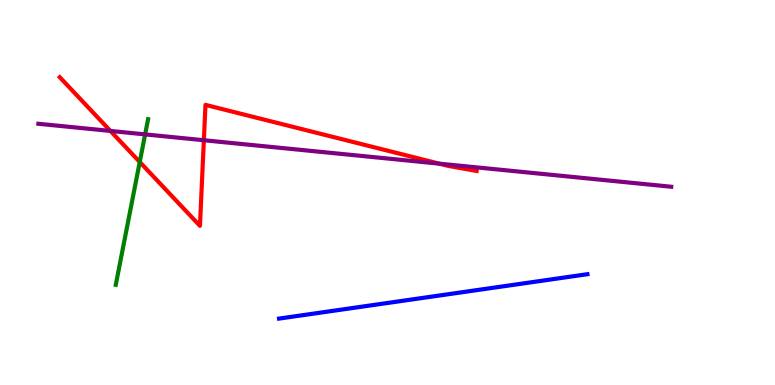[{'lines': ['blue', 'red'], 'intersections': []}, {'lines': ['green', 'red'], 'intersections': [{'x': 1.8, 'y': 5.79}]}, {'lines': ['purple', 'red'], 'intersections': [{'x': 1.43, 'y': 6.6}, {'x': 2.63, 'y': 6.36}, {'x': 5.67, 'y': 5.75}]}, {'lines': ['blue', 'green'], 'intersections': []}, {'lines': ['blue', 'purple'], 'intersections': []}, {'lines': ['green', 'purple'], 'intersections': [{'x': 1.87, 'y': 6.51}]}]